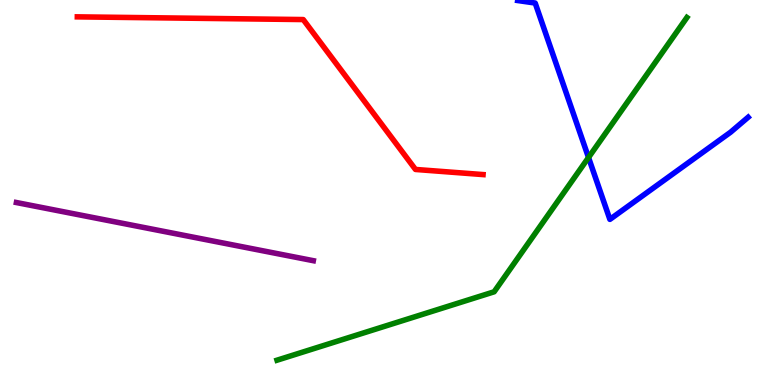[{'lines': ['blue', 'red'], 'intersections': []}, {'lines': ['green', 'red'], 'intersections': []}, {'lines': ['purple', 'red'], 'intersections': []}, {'lines': ['blue', 'green'], 'intersections': [{'x': 7.59, 'y': 5.91}]}, {'lines': ['blue', 'purple'], 'intersections': []}, {'lines': ['green', 'purple'], 'intersections': []}]